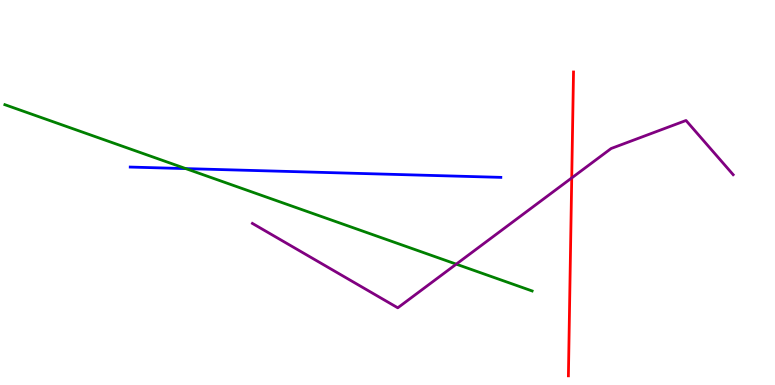[{'lines': ['blue', 'red'], 'intersections': []}, {'lines': ['green', 'red'], 'intersections': []}, {'lines': ['purple', 'red'], 'intersections': [{'x': 7.38, 'y': 5.38}]}, {'lines': ['blue', 'green'], 'intersections': [{'x': 2.4, 'y': 5.62}]}, {'lines': ['blue', 'purple'], 'intersections': []}, {'lines': ['green', 'purple'], 'intersections': [{'x': 5.89, 'y': 3.14}]}]